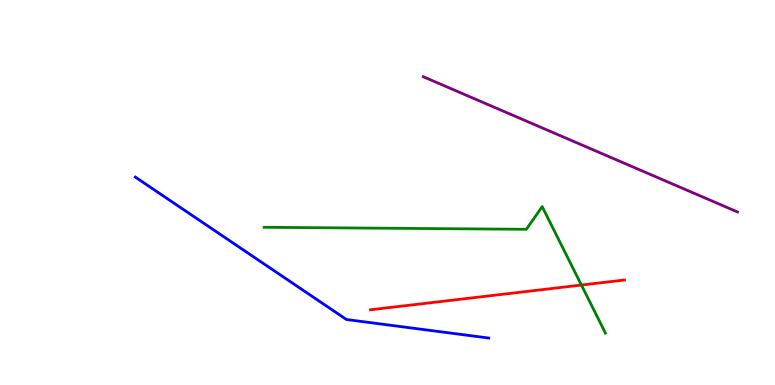[{'lines': ['blue', 'red'], 'intersections': []}, {'lines': ['green', 'red'], 'intersections': [{'x': 7.5, 'y': 2.6}]}, {'lines': ['purple', 'red'], 'intersections': []}, {'lines': ['blue', 'green'], 'intersections': []}, {'lines': ['blue', 'purple'], 'intersections': []}, {'lines': ['green', 'purple'], 'intersections': []}]